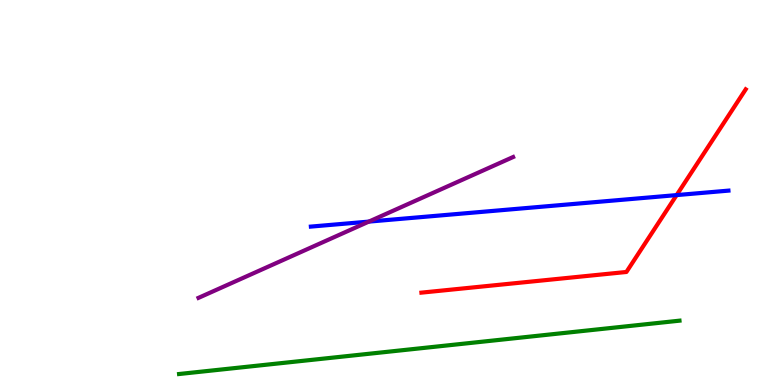[{'lines': ['blue', 'red'], 'intersections': [{'x': 8.73, 'y': 4.93}]}, {'lines': ['green', 'red'], 'intersections': []}, {'lines': ['purple', 'red'], 'intersections': []}, {'lines': ['blue', 'green'], 'intersections': []}, {'lines': ['blue', 'purple'], 'intersections': [{'x': 4.76, 'y': 4.24}]}, {'lines': ['green', 'purple'], 'intersections': []}]